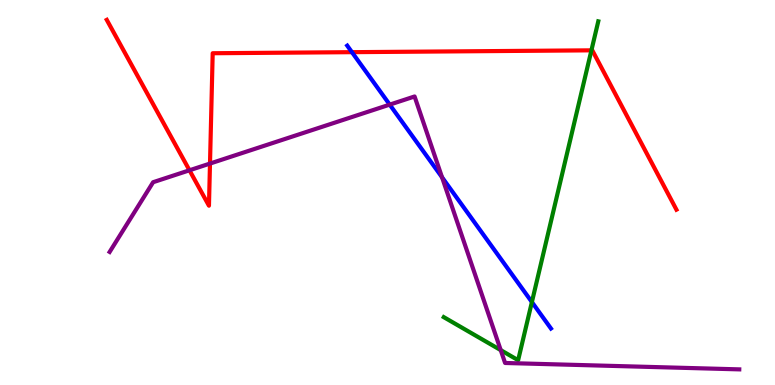[{'lines': ['blue', 'red'], 'intersections': [{'x': 4.54, 'y': 8.64}]}, {'lines': ['green', 'red'], 'intersections': [{'x': 7.63, 'y': 8.69}]}, {'lines': ['purple', 'red'], 'intersections': [{'x': 2.44, 'y': 5.58}, {'x': 2.71, 'y': 5.75}]}, {'lines': ['blue', 'green'], 'intersections': [{'x': 6.86, 'y': 2.15}]}, {'lines': ['blue', 'purple'], 'intersections': [{'x': 5.03, 'y': 7.28}, {'x': 5.7, 'y': 5.4}]}, {'lines': ['green', 'purple'], 'intersections': [{'x': 6.46, 'y': 0.906}]}]